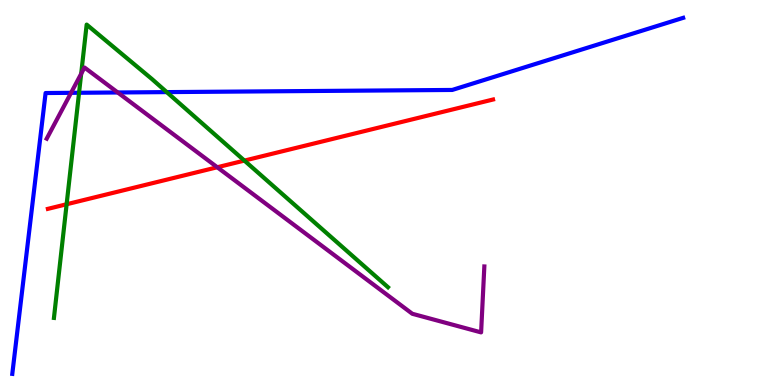[{'lines': ['blue', 'red'], 'intersections': []}, {'lines': ['green', 'red'], 'intersections': [{'x': 0.86, 'y': 4.69}, {'x': 3.15, 'y': 5.83}]}, {'lines': ['purple', 'red'], 'intersections': [{'x': 2.8, 'y': 5.66}]}, {'lines': ['blue', 'green'], 'intersections': [{'x': 1.02, 'y': 7.59}, {'x': 2.15, 'y': 7.61}]}, {'lines': ['blue', 'purple'], 'intersections': [{'x': 0.917, 'y': 7.59}, {'x': 1.52, 'y': 7.6}]}, {'lines': ['green', 'purple'], 'intersections': [{'x': 1.05, 'y': 8.08}]}]